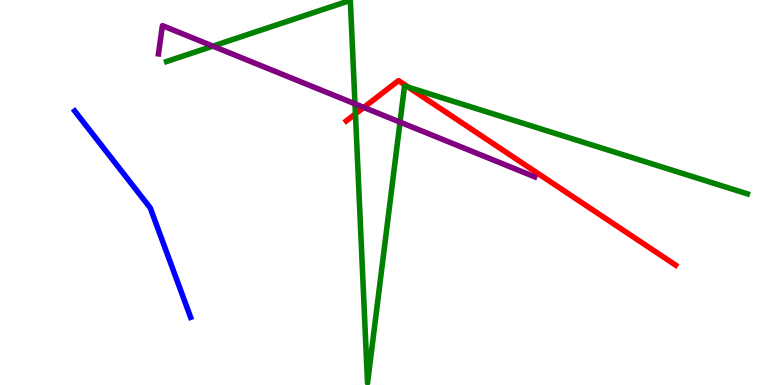[{'lines': ['blue', 'red'], 'intersections': []}, {'lines': ['green', 'red'], 'intersections': [{'x': 4.59, 'y': 7.04}, {'x': 5.27, 'y': 7.73}]}, {'lines': ['purple', 'red'], 'intersections': [{'x': 4.69, 'y': 7.21}]}, {'lines': ['blue', 'green'], 'intersections': []}, {'lines': ['blue', 'purple'], 'intersections': []}, {'lines': ['green', 'purple'], 'intersections': [{'x': 2.75, 'y': 8.8}, {'x': 4.58, 'y': 7.3}, {'x': 5.16, 'y': 6.83}]}]